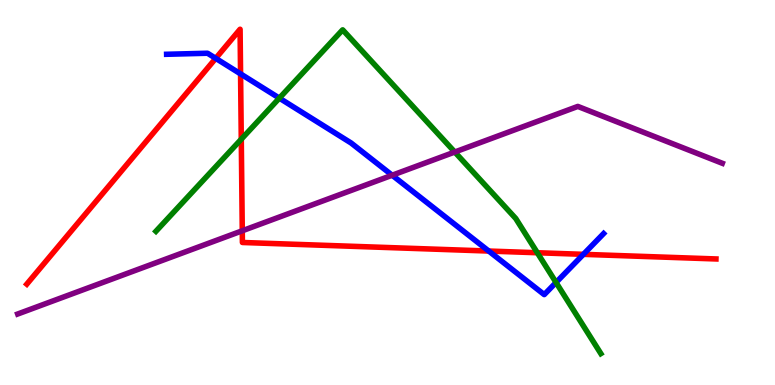[{'lines': ['blue', 'red'], 'intersections': [{'x': 2.78, 'y': 8.48}, {'x': 3.1, 'y': 8.08}, {'x': 6.31, 'y': 3.48}, {'x': 7.53, 'y': 3.39}]}, {'lines': ['green', 'red'], 'intersections': [{'x': 3.11, 'y': 6.38}, {'x': 6.93, 'y': 3.44}]}, {'lines': ['purple', 'red'], 'intersections': [{'x': 3.13, 'y': 4.01}]}, {'lines': ['blue', 'green'], 'intersections': [{'x': 3.6, 'y': 7.45}, {'x': 7.17, 'y': 2.66}]}, {'lines': ['blue', 'purple'], 'intersections': [{'x': 5.06, 'y': 5.45}]}, {'lines': ['green', 'purple'], 'intersections': [{'x': 5.87, 'y': 6.05}]}]